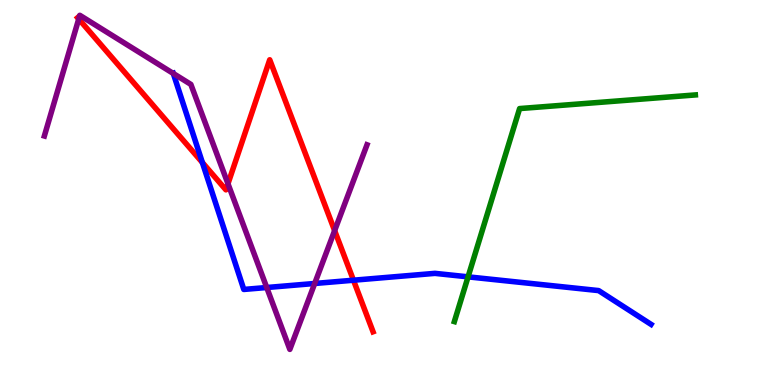[{'lines': ['blue', 'red'], 'intersections': [{'x': 2.61, 'y': 5.78}, {'x': 4.56, 'y': 2.72}]}, {'lines': ['green', 'red'], 'intersections': []}, {'lines': ['purple', 'red'], 'intersections': [{'x': 1.02, 'y': 9.51}, {'x': 2.94, 'y': 5.23}, {'x': 4.32, 'y': 4.01}]}, {'lines': ['blue', 'green'], 'intersections': [{'x': 6.04, 'y': 2.81}]}, {'lines': ['blue', 'purple'], 'intersections': [{'x': 2.24, 'y': 8.09}, {'x': 3.44, 'y': 2.53}, {'x': 4.06, 'y': 2.64}]}, {'lines': ['green', 'purple'], 'intersections': []}]